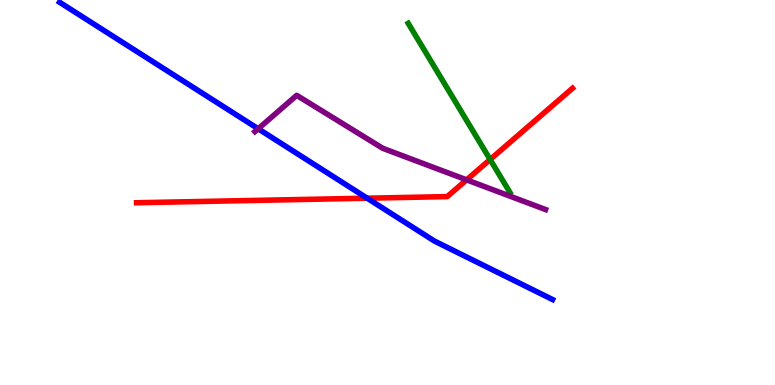[{'lines': ['blue', 'red'], 'intersections': [{'x': 4.74, 'y': 4.85}]}, {'lines': ['green', 'red'], 'intersections': [{'x': 6.32, 'y': 5.86}]}, {'lines': ['purple', 'red'], 'intersections': [{'x': 6.02, 'y': 5.33}]}, {'lines': ['blue', 'green'], 'intersections': []}, {'lines': ['blue', 'purple'], 'intersections': [{'x': 3.33, 'y': 6.66}]}, {'lines': ['green', 'purple'], 'intersections': []}]